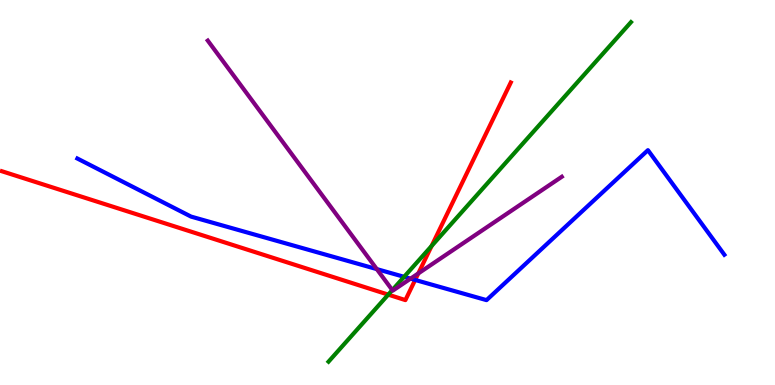[{'lines': ['blue', 'red'], 'intersections': [{'x': 5.36, 'y': 2.73}]}, {'lines': ['green', 'red'], 'intersections': [{'x': 5.01, 'y': 2.35}, {'x': 5.57, 'y': 3.61}]}, {'lines': ['purple', 'red'], 'intersections': [{'x': 5.4, 'y': 2.9}]}, {'lines': ['blue', 'green'], 'intersections': [{'x': 5.21, 'y': 2.81}]}, {'lines': ['blue', 'purple'], 'intersections': [{'x': 4.86, 'y': 3.01}, {'x': 5.3, 'y': 2.76}]}, {'lines': ['green', 'purple'], 'intersections': [{'x': 5.06, 'y': 2.47}]}]